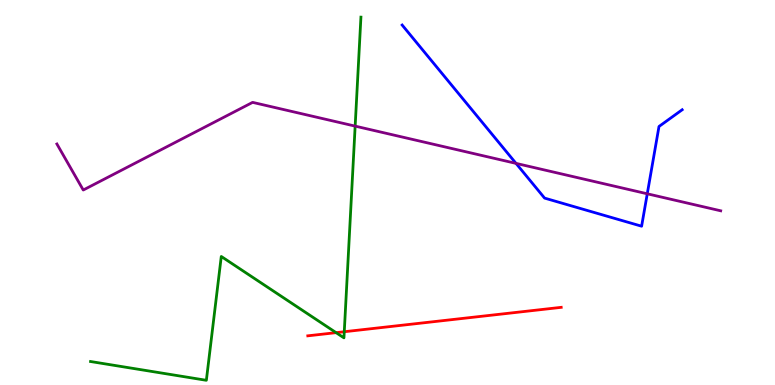[{'lines': ['blue', 'red'], 'intersections': []}, {'lines': ['green', 'red'], 'intersections': [{'x': 4.34, 'y': 1.36}, {'x': 4.44, 'y': 1.38}]}, {'lines': ['purple', 'red'], 'intersections': []}, {'lines': ['blue', 'green'], 'intersections': []}, {'lines': ['blue', 'purple'], 'intersections': [{'x': 6.66, 'y': 5.76}, {'x': 8.35, 'y': 4.97}]}, {'lines': ['green', 'purple'], 'intersections': [{'x': 4.58, 'y': 6.72}]}]